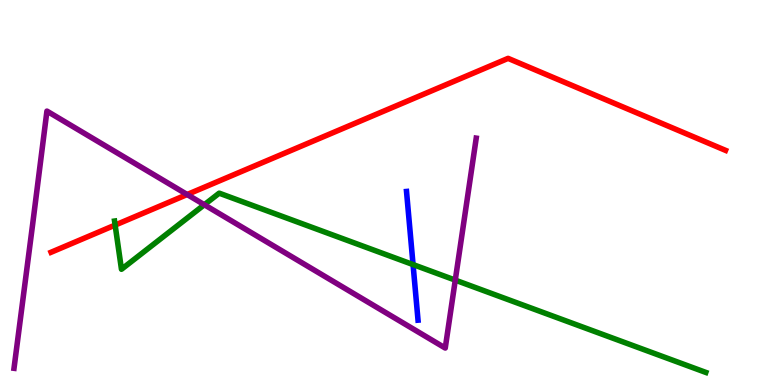[{'lines': ['blue', 'red'], 'intersections': []}, {'lines': ['green', 'red'], 'intersections': [{'x': 1.49, 'y': 4.15}]}, {'lines': ['purple', 'red'], 'intersections': [{'x': 2.42, 'y': 4.95}]}, {'lines': ['blue', 'green'], 'intersections': [{'x': 5.33, 'y': 3.13}]}, {'lines': ['blue', 'purple'], 'intersections': []}, {'lines': ['green', 'purple'], 'intersections': [{'x': 2.64, 'y': 4.68}, {'x': 5.87, 'y': 2.72}]}]